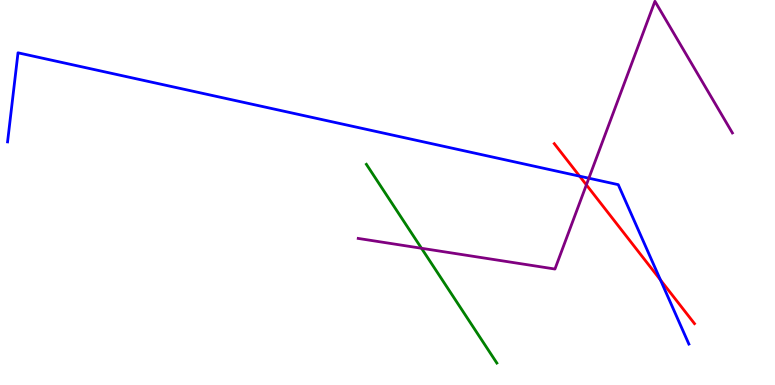[{'lines': ['blue', 'red'], 'intersections': [{'x': 7.48, 'y': 5.42}, {'x': 8.52, 'y': 2.73}]}, {'lines': ['green', 'red'], 'intersections': []}, {'lines': ['purple', 'red'], 'intersections': [{'x': 7.57, 'y': 5.2}]}, {'lines': ['blue', 'green'], 'intersections': []}, {'lines': ['blue', 'purple'], 'intersections': [{'x': 7.6, 'y': 5.37}]}, {'lines': ['green', 'purple'], 'intersections': [{'x': 5.44, 'y': 3.55}]}]